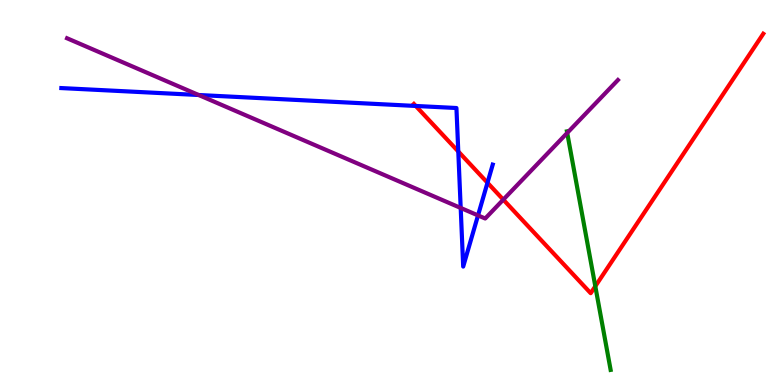[{'lines': ['blue', 'red'], 'intersections': [{'x': 5.36, 'y': 7.25}, {'x': 5.91, 'y': 6.07}, {'x': 6.29, 'y': 5.25}]}, {'lines': ['green', 'red'], 'intersections': [{'x': 7.68, 'y': 2.56}]}, {'lines': ['purple', 'red'], 'intersections': [{'x': 6.49, 'y': 4.81}]}, {'lines': ['blue', 'green'], 'intersections': []}, {'lines': ['blue', 'purple'], 'intersections': [{'x': 2.56, 'y': 7.53}, {'x': 5.94, 'y': 4.6}, {'x': 6.17, 'y': 4.4}]}, {'lines': ['green', 'purple'], 'intersections': [{'x': 7.32, 'y': 6.55}]}]